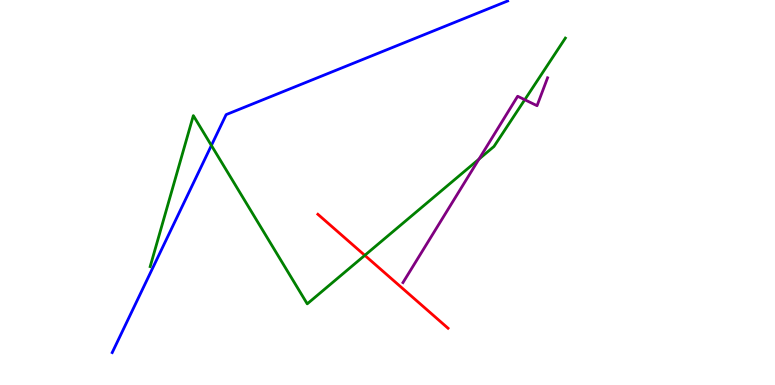[{'lines': ['blue', 'red'], 'intersections': []}, {'lines': ['green', 'red'], 'intersections': [{'x': 4.71, 'y': 3.37}]}, {'lines': ['purple', 'red'], 'intersections': []}, {'lines': ['blue', 'green'], 'intersections': [{'x': 2.73, 'y': 6.22}]}, {'lines': ['blue', 'purple'], 'intersections': []}, {'lines': ['green', 'purple'], 'intersections': [{'x': 6.18, 'y': 5.87}, {'x': 6.77, 'y': 7.41}]}]